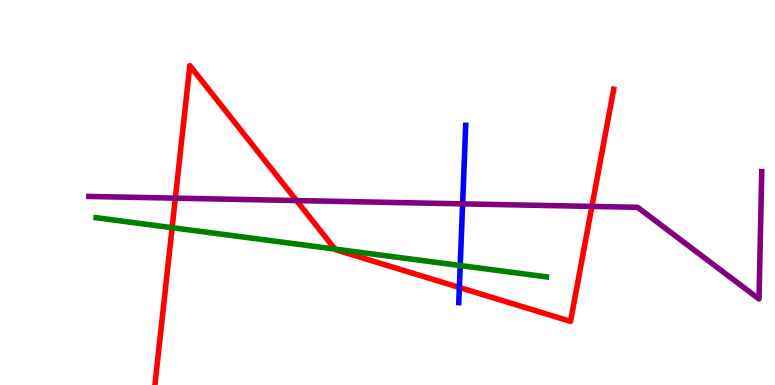[{'lines': ['blue', 'red'], 'intersections': [{'x': 5.93, 'y': 2.53}]}, {'lines': ['green', 'red'], 'intersections': [{'x': 2.22, 'y': 4.09}, {'x': 4.32, 'y': 3.53}]}, {'lines': ['purple', 'red'], 'intersections': [{'x': 2.26, 'y': 4.85}, {'x': 3.83, 'y': 4.79}, {'x': 7.64, 'y': 4.64}]}, {'lines': ['blue', 'green'], 'intersections': [{'x': 5.94, 'y': 3.1}]}, {'lines': ['blue', 'purple'], 'intersections': [{'x': 5.97, 'y': 4.71}]}, {'lines': ['green', 'purple'], 'intersections': []}]